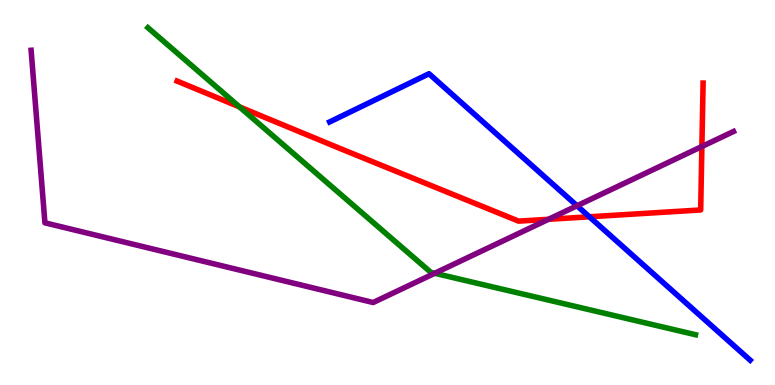[{'lines': ['blue', 'red'], 'intersections': [{'x': 7.61, 'y': 4.37}]}, {'lines': ['green', 'red'], 'intersections': [{'x': 3.09, 'y': 7.22}]}, {'lines': ['purple', 'red'], 'intersections': [{'x': 7.08, 'y': 4.3}, {'x': 9.06, 'y': 6.19}]}, {'lines': ['blue', 'green'], 'intersections': []}, {'lines': ['blue', 'purple'], 'intersections': [{'x': 7.45, 'y': 4.66}]}, {'lines': ['green', 'purple'], 'intersections': [{'x': 5.61, 'y': 2.9}]}]